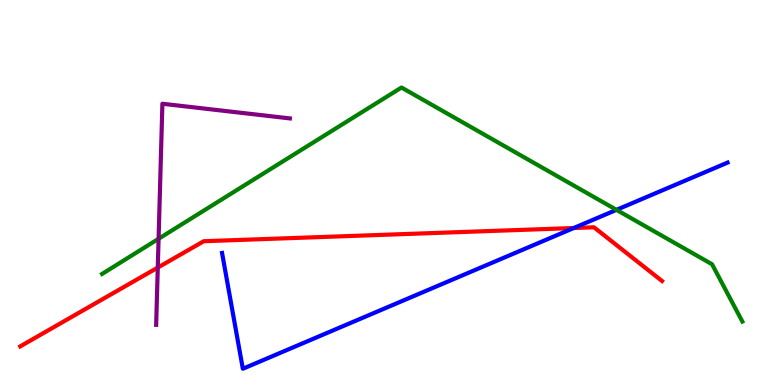[{'lines': ['blue', 'red'], 'intersections': [{'x': 7.4, 'y': 4.08}]}, {'lines': ['green', 'red'], 'intersections': []}, {'lines': ['purple', 'red'], 'intersections': [{'x': 2.04, 'y': 3.05}]}, {'lines': ['blue', 'green'], 'intersections': [{'x': 7.95, 'y': 4.55}]}, {'lines': ['blue', 'purple'], 'intersections': []}, {'lines': ['green', 'purple'], 'intersections': [{'x': 2.05, 'y': 3.8}]}]